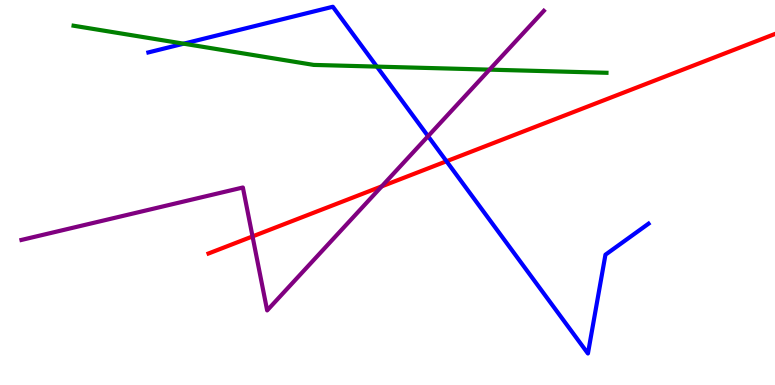[{'lines': ['blue', 'red'], 'intersections': [{'x': 5.76, 'y': 5.81}]}, {'lines': ['green', 'red'], 'intersections': []}, {'lines': ['purple', 'red'], 'intersections': [{'x': 3.26, 'y': 3.86}, {'x': 4.93, 'y': 5.16}]}, {'lines': ['blue', 'green'], 'intersections': [{'x': 2.37, 'y': 8.87}, {'x': 4.86, 'y': 8.27}]}, {'lines': ['blue', 'purple'], 'intersections': [{'x': 5.52, 'y': 6.46}]}, {'lines': ['green', 'purple'], 'intersections': [{'x': 6.32, 'y': 8.19}]}]